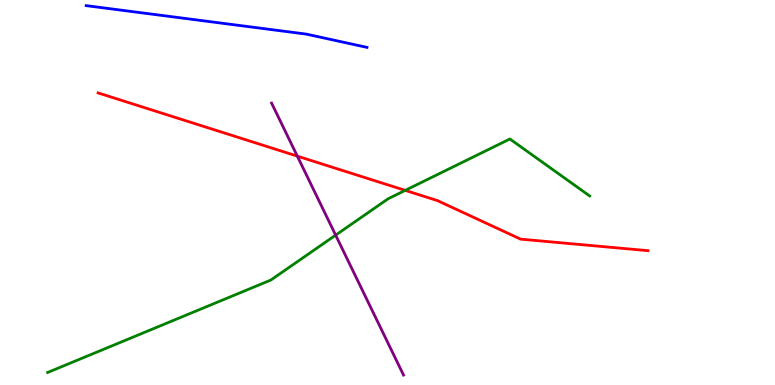[{'lines': ['blue', 'red'], 'intersections': []}, {'lines': ['green', 'red'], 'intersections': [{'x': 5.23, 'y': 5.06}]}, {'lines': ['purple', 'red'], 'intersections': [{'x': 3.84, 'y': 5.94}]}, {'lines': ['blue', 'green'], 'intersections': []}, {'lines': ['blue', 'purple'], 'intersections': []}, {'lines': ['green', 'purple'], 'intersections': [{'x': 4.33, 'y': 3.89}]}]